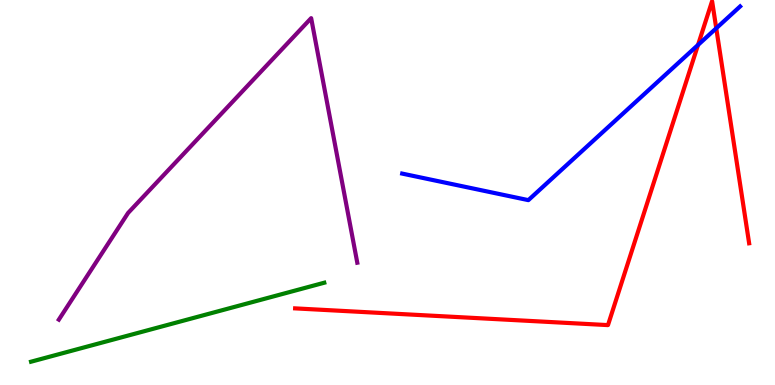[{'lines': ['blue', 'red'], 'intersections': [{'x': 9.01, 'y': 8.83}, {'x': 9.24, 'y': 9.27}]}, {'lines': ['green', 'red'], 'intersections': []}, {'lines': ['purple', 'red'], 'intersections': []}, {'lines': ['blue', 'green'], 'intersections': []}, {'lines': ['blue', 'purple'], 'intersections': []}, {'lines': ['green', 'purple'], 'intersections': []}]